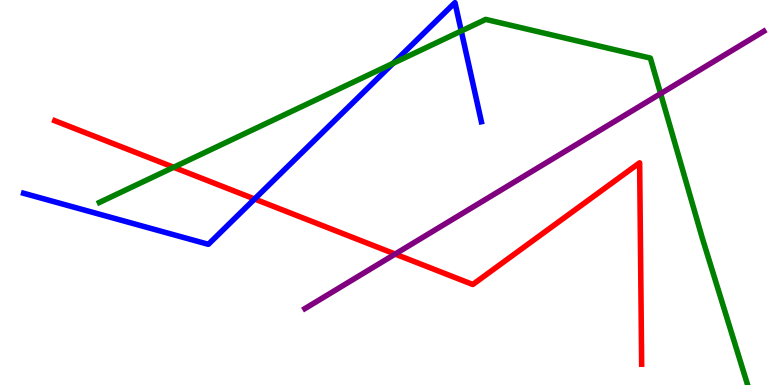[{'lines': ['blue', 'red'], 'intersections': [{'x': 3.28, 'y': 4.83}]}, {'lines': ['green', 'red'], 'intersections': [{'x': 2.24, 'y': 5.65}]}, {'lines': ['purple', 'red'], 'intersections': [{'x': 5.1, 'y': 3.4}]}, {'lines': ['blue', 'green'], 'intersections': [{'x': 5.07, 'y': 8.36}, {'x': 5.95, 'y': 9.19}]}, {'lines': ['blue', 'purple'], 'intersections': []}, {'lines': ['green', 'purple'], 'intersections': [{'x': 8.52, 'y': 7.57}]}]